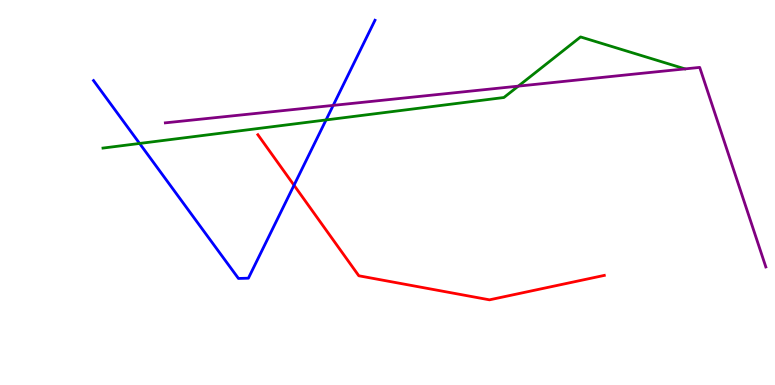[{'lines': ['blue', 'red'], 'intersections': [{'x': 3.79, 'y': 5.19}]}, {'lines': ['green', 'red'], 'intersections': []}, {'lines': ['purple', 'red'], 'intersections': []}, {'lines': ['blue', 'green'], 'intersections': [{'x': 1.8, 'y': 6.27}, {'x': 4.21, 'y': 6.88}]}, {'lines': ['blue', 'purple'], 'intersections': [{'x': 4.3, 'y': 7.26}]}, {'lines': ['green', 'purple'], 'intersections': [{'x': 6.69, 'y': 7.76}]}]